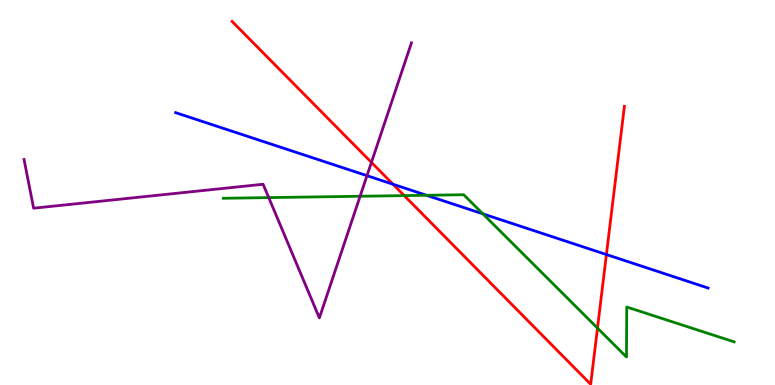[{'lines': ['blue', 'red'], 'intersections': [{'x': 5.07, 'y': 5.21}, {'x': 7.82, 'y': 3.39}]}, {'lines': ['green', 'red'], 'intersections': [{'x': 5.22, 'y': 4.92}, {'x': 7.71, 'y': 1.48}]}, {'lines': ['purple', 'red'], 'intersections': [{'x': 4.79, 'y': 5.78}]}, {'lines': ['blue', 'green'], 'intersections': [{'x': 5.5, 'y': 4.93}, {'x': 6.23, 'y': 4.45}]}, {'lines': ['blue', 'purple'], 'intersections': [{'x': 4.74, 'y': 5.44}]}, {'lines': ['green', 'purple'], 'intersections': [{'x': 3.47, 'y': 4.87}, {'x': 4.65, 'y': 4.9}]}]